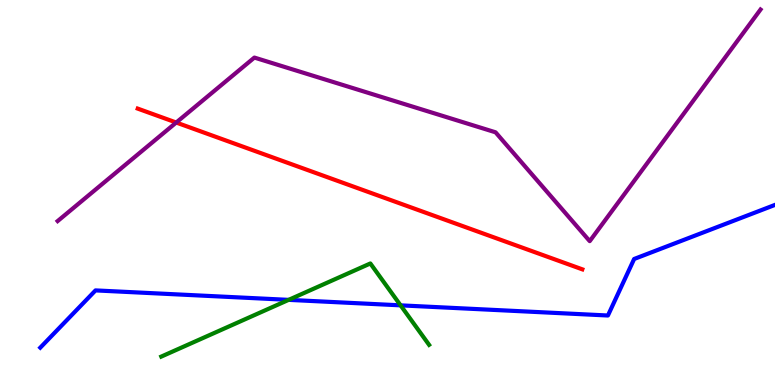[{'lines': ['blue', 'red'], 'intersections': []}, {'lines': ['green', 'red'], 'intersections': []}, {'lines': ['purple', 'red'], 'intersections': [{'x': 2.27, 'y': 6.82}]}, {'lines': ['blue', 'green'], 'intersections': [{'x': 3.72, 'y': 2.21}, {'x': 5.17, 'y': 2.07}]}, {'lines': ['blue', 'purple'], 'intersections': []}, {'lines': ['green', 'purple'], 'intersections': []}]